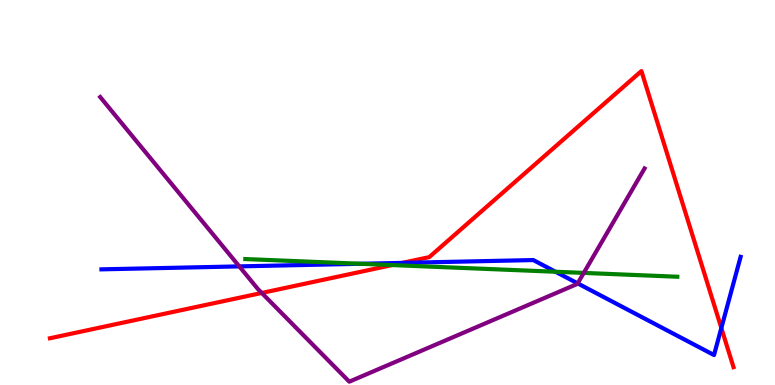[{'lines': ['blue', 'red'], 'intersections': [{'x': 5.19, 'y': 3.17}, {'x': 9.31, 'y': 1.48}]}, {'lines': ['green', 'red'], 'intersections': [{'x': 5.06, 'y': 3.12}]}, {'lines': ['purple', 'red'], 'intersections': [{'x': 3.38, 'y': 2.39}]}, {'lines': ['blue', 'green'], 'intersections': [{'x': 4.65, 'y': 3.15}, {'x': 7.17, 'y': 2.94}]}, {'lines': ['blue', 'purple'], 'intersections': [{'x': 3.09, 'y': 3.08}, {'x': 7.45, 'y': 2.64}]}, {'lines': ['green', 'purple'], 'intersections': [{'x': 7.53, 'y': 2.91}]}]